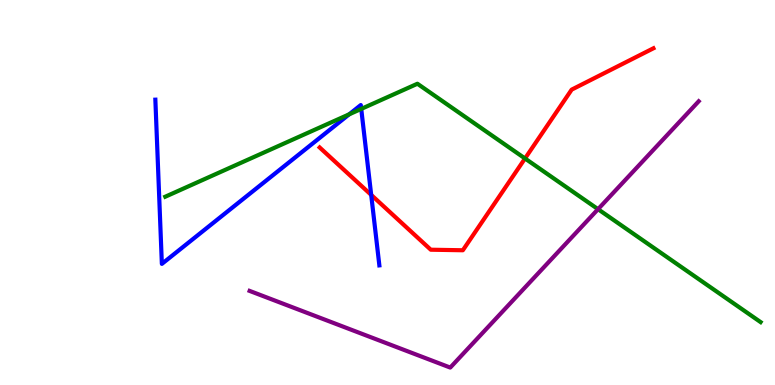[{'lines': ['blue', 'red'], 'intersections': [{'x': 4.79, 'y': 4.94}]}, {'lines': ['green', 'red'], 'intersections': [{'x': 6.77, 'y': 5.88}]}, {'lines': ['purple', 'red'], 'intersections': []}, {'lines': ['blue', 'green'], 'intersections': [{'x': 4.51, 'y': 7.03}, {'x': 4.66, 'y': 7.17}]}, {'lines': ['blue', 'purple'], 'intersections': []}, {'lines': ['green', 'purple'], 'intersections': [{'x': 7.72, 'y': 4.57}]}]